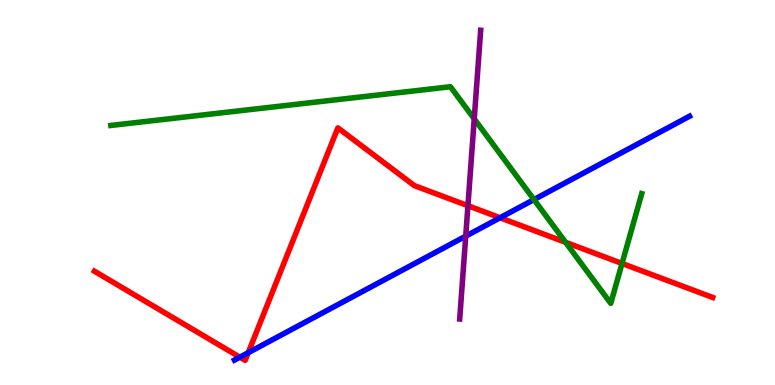[{'lines': ['blue', 'red'], 'intersections': [{'x': 3.09, 'y': 0.722}, {'x': 3.2, 'y': 0.839}, {'x': 6.45, 'y': 4.34}]}, {'lines': ['green', 'red'], 'intersections': [{'x': 7.3, 'y': 3.71}, {'x': 8.03, 'y': 3.16}]}, {'lines': ['purple', 'red'], 'intersections': [{'x': 6.04, 'y': 4.66}]}, {'lines': ['blue', 'green'], 'intersections': [{'x': 6.89, 'y': 4.82}]}, {'lines': ['blue', 'purple'], 'intersections': [{'x': 6.01, 'y': 3.87}]}, {'lines': ['green', 'purple'], 'intersections': [{'x': 6.12, 'y': 6.91}]}]